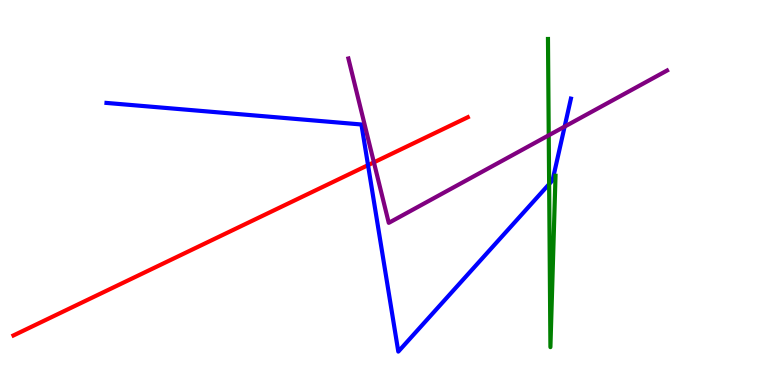[{'lines': ['blue', 'red'], 'intersections': [{'x': 4.75, 'y': 5.71}]}, {'lines': ['green', 'red'], 'intersections': []}, {'lines': ['purple', 'red'], 'intersections': [{'x': 4.82, 'y': 5.78}]}, {'lines': ['blue', 'green'], 'intersections': [{'x': 7.09, 'y': 5.22}]}, {'lines': ['blue', 'purple'], 'intersections': [{'x': 7.29, 'y': 6.71}]}, {'lines': ['green', 'purple'], 'intersections': [{'x': 7.08, 'y': 6.49}]}]